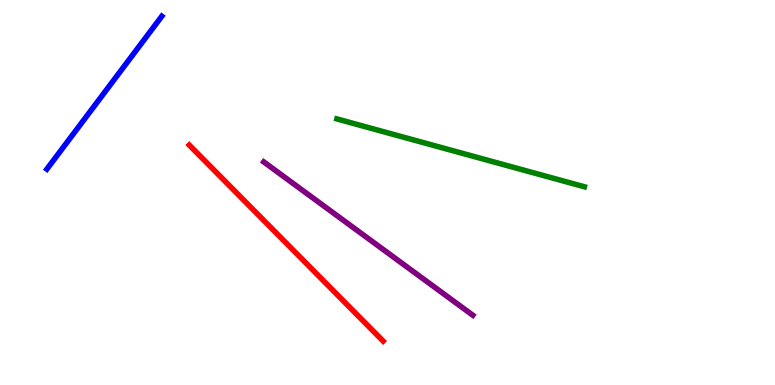[{'lines': ['blue', 'red'], 'intersections': []}, {'lines': ['green', 'red'], 'intersections': []}, {'lines': ['purple', 'red'], 'intersections': []}, {'lines': ['blue', 'green'], 'intersections': []}, {'lines': ['blue', 'purple'], 'intersections': []}, {'lines': ['green', 'purple'], 'intersections': []}]